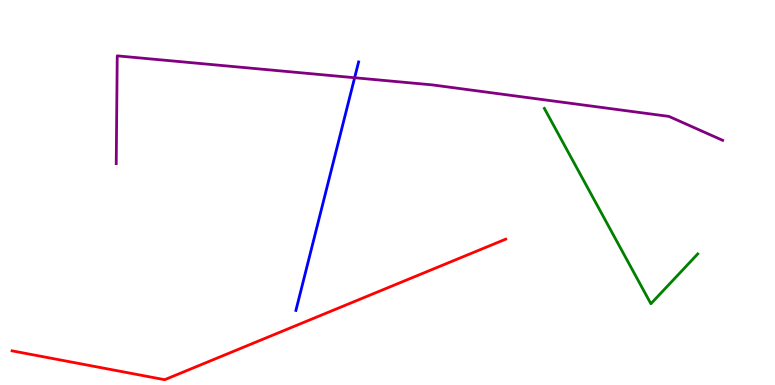[{'lines': ['blue', 'red'], 'intersections': []}, {'lines': ['green', 'red'], 'intersections': []}, {'lines': ['purple', 'red'], 'intersections': []}, {'lines': ['blue', 'green'], 'intersections': []}, {'lines': ['blue', 'purple'], 'intersections': [{'x': 4.58, 'y': 7.98}]}, {'lines': ['green', 'purple'], 'intersections': []}]